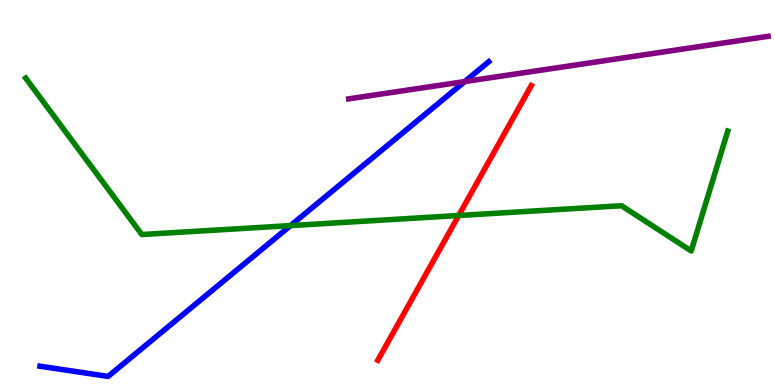[{'lines': ['blue', 'red'], 'intersections': []}, {'lines': ['green', 'red'], 'intersections': [{'x': 5.92, 'y': 4.4}]}, {'lines': ['purple', 'red'], 'intersections': []}, {'lines': ['blue', 'green'], 'intersections': [{'x': 3.75, 'y': 4.14}]}, {'lines': ['blue', 'purple'], 'intersections': [{'x': 6.0, 'y': 7.88}]}, {'lines': ['green', 'purple'], 'intersections': []}]